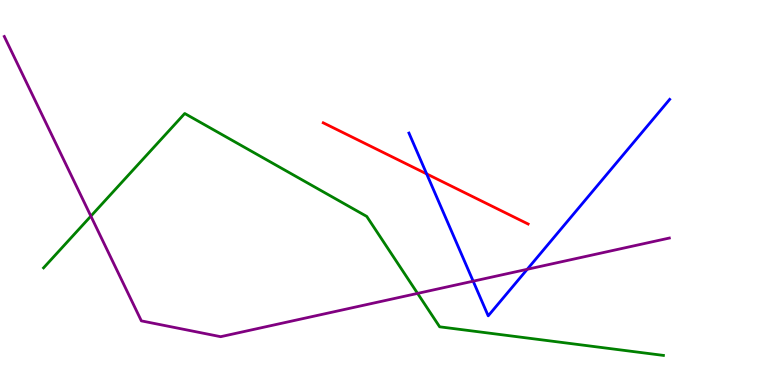[{'lines': ['blue', 'red'], 'intersections': [{'x': 5.51, 'y': 5.48}]}, {'lines': ['green', 'red'], 'intersections': []}, {'lines': ['purple', 'red'], 'intersections': []}, {'lines': ['blue', 'green'], 'intersections': []}, {'lines': ['blue', 'purple'], 'intersections': [{'x': 6.11, 'y': 2.7}, {'x': 6.8, 'y': 3.01}]}, {'lines': ['green', 'purple'], 'intersections': [{'x': 1.17, 'y': 4.39}, {'x': 5.39, 'y': 2.38}]}]